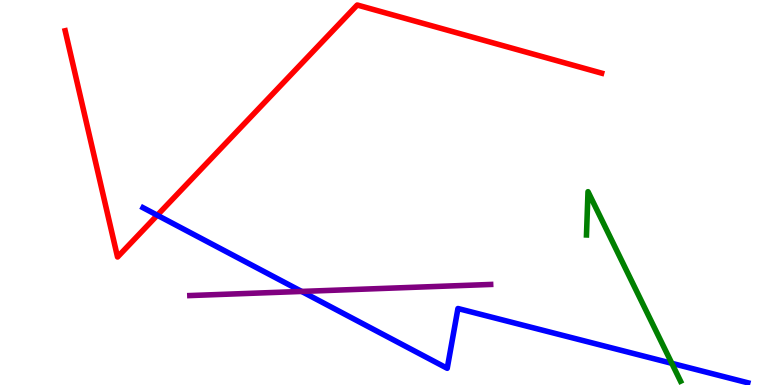[{'lines': ['blue', 'red'], 'intersections': [{'x': 2.03, 'y': 4.41}]}, {'lines': ['green', 'red'], 'intersections': []}, {'lines': ['purple', 'red'], 'intersections': []}, {'lines': ['blue', 'green'], 'intersections': [{'x': 8.67, 'y': 0.563}]}, {'lines': ['blue', 'purple'], 'intersections': [{'x': 3.89, 'y': 2.43}]}, {'lines': ['green', 'purple'], 'intersections': []}]